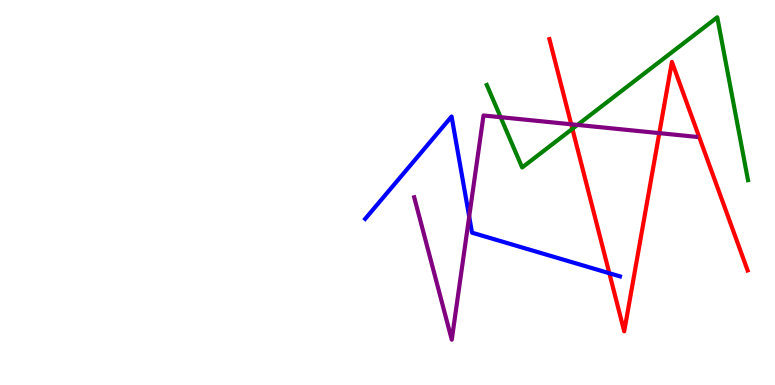[{'lines': ['blue', 'red'], 'intersections': [{'x': 7.86, 'y': 2.9}]}, {'lines': ['green', 'red'], 'intersections': [{'x': 7.39, 'y': 6.65}]}, {'lines': ['purple', 'red'], 'intersections': [{'x': 7.37, 'y': 6.77}, {'x': 8.51, 'y': 6.54}]}, {'lines': ['blue', 'green'], 'intersections': []}, {'lines': ['blue', 'purple'], 'intersections': [{'x': 6.05, 'y': 4.37}]}, {'lines': ['green', 'purple'], 'intersections': [{'x': 6.46, 'y': 6.96}, {'x': 7.45, 'y': 6.76}]}]